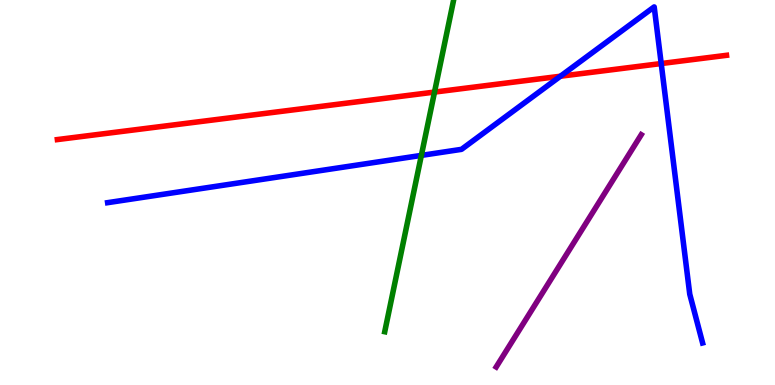[{'lines': ['blue', 'red'], 'intersections': [{'x': 7.23, 'y': 8.02}, {'x': 8.53, 'y': 8.35}]}, {'lines': ['green', 'red'], 'intersections': [{'x': 5.61, 'y': 7.61}]}, {'lines': ['purple', 'red'], 'intersections': []}, {'lines': ['blue', 'green'], 'intersections': [{'x': 5.44, 'y': 5.96}]}, {'lines': ['blue', 'purple'], 'intersections': []}, {'lines': ['green', 'purple'], 'intersections': []}]